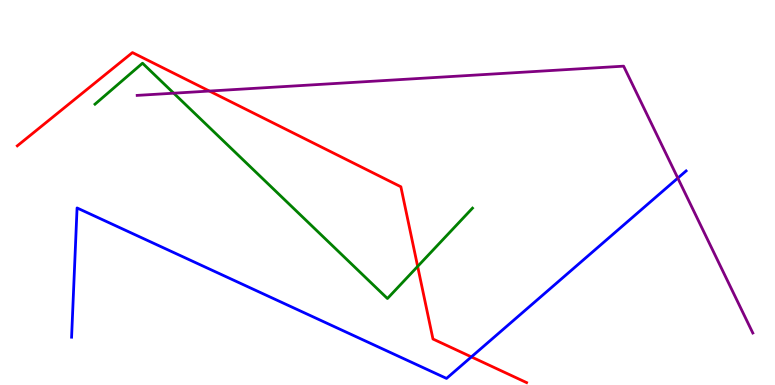[{'lines': ['blue', 'red'], 'intersections': [{'x': 6.08, 'y': 0.73}]}, {'lines': ['green', 'red'], 'intersections': [{'x': 5.39, 'y': 3.08}]}, {'lines': ['purple', 'red'], 'intersections': [{'x': 2.7, 'y': 7.63}]}, {'lines': ['blue', 'green'], 'intersections': []}, {'lines': ['blue', 'purple'], 'intersections': [{'x': 8.75, 'y': 5.37}]}, {'lines': ['green', 'purple'], 'intersections': [{'x': 2.24, 'y': 7.58}]}]